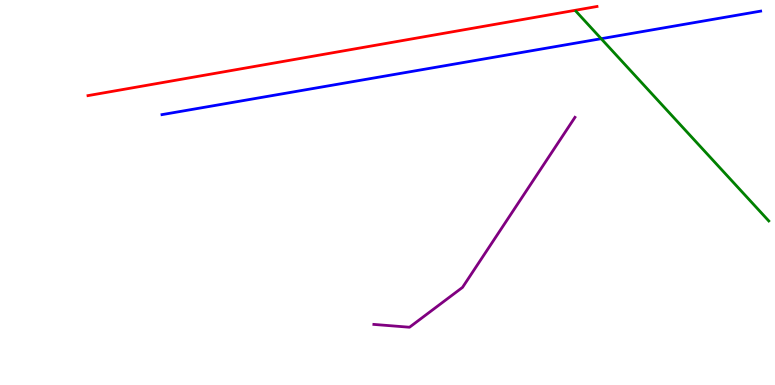[{'lines': ['blue', 'red'], 'intersections': []}, {'lines': ['green', 'red'], 'intersections': []}, {'lines': ['purple', 'red'], 'intersections': []}, {'lines': ['blue', 'green'], 'intersections': [{'x': 7.76, 'y': 8.99}]}, {'lines': ['blue', 'purple'], 'intersections': []}, {'lines': ['green', 'purple'], 'intersections': []}]